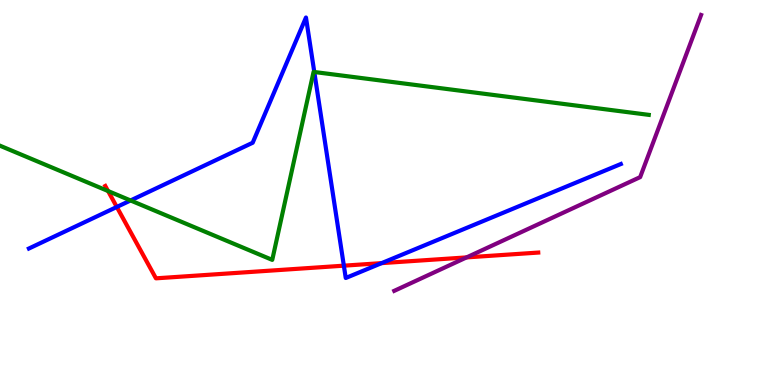[{'lines': ['blue', 'red'], 'intersections': [{'x': 1.51, 'y': 4.62}, {'x': 4.44, 'y': 3.1}, {'x': 4.92, 'y': 3.17}]}, {'lines': ['green', 'red'], 'intersections': [{'x': 1.39, 'y': 5.04}]}, {'lines': ['purple', 'red'], 'intersections': [{'x': 6.02, 'y': 3.31}]}, {'lines': ['blue', 'green'], 'intersections': [{'x': 1.68, 'y': 4.79}, {'x': 4.06, 'y': 8.13}]}, {'lines': ['blue', 'purple'], 'intersections': []}, {'lines': ['green', 'purple'], 'intersections': []}]